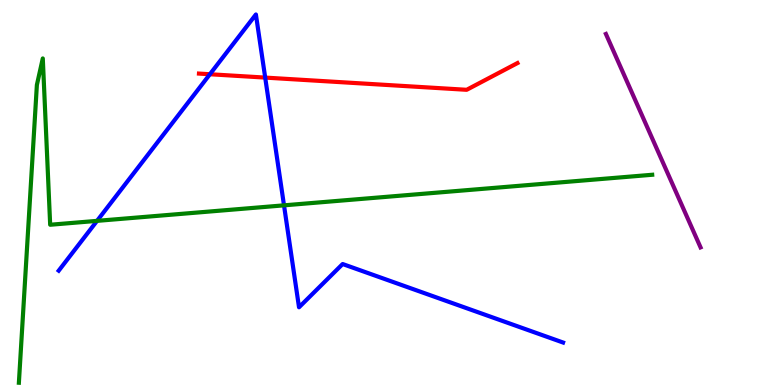[{'lines': ['blue', 'red'], 'intersections': [{'x': 2.71, 'y': 8.07}, {'x': 3.42, 'y': 7.98}]}, {'lines': ['green', 'red'], 'intersections': []}, {'lines': ['purple', 'red'], 'intersections': []}, {'lines': ['blue', 'green'], 'intersections': [{'x': 1.25, 'y': 4.26}, {'x': 3.66, 'y': 4.67}]}, {'lines': ['blue', 'purple'], 'intersections': []}, {'lines': ['green', 'purple'], 'intersections': []}]